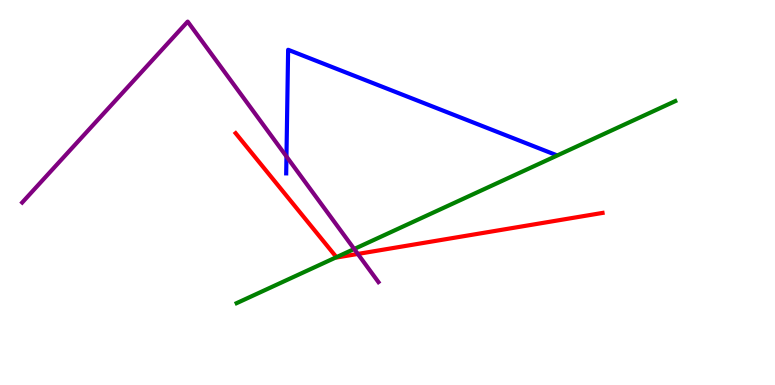[{'lines': ['blue', 'red'], 'intersections': []}, {'lines': ['green', 'red'], 'intersections': [{'x': 4.34, 'y': 3.32}]}, {'lines': ['purple', 'red'], 'intersections': [{'x': 4.62, 'y': 3.4}]}, {'lines': ['blue', 'green'], 'intersections': []}, {'lines': ['blue', 'purple'], 'intersections': [{'x': 3.7, 'y': 5.94}]}, {'lines': ['green', 'purple'], 'intersections': [{'x': 4.57, 'y': 3.53}]}]